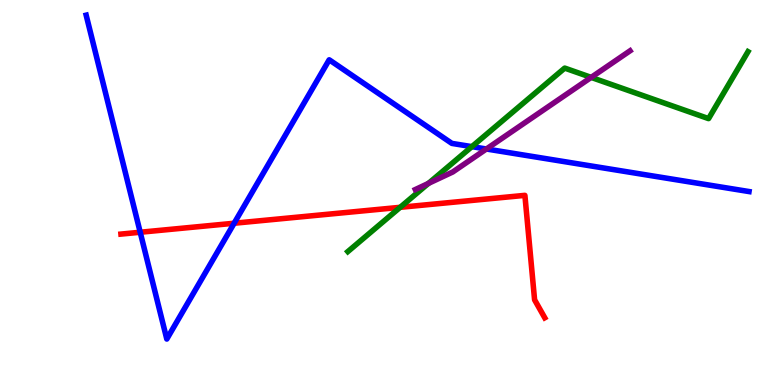[{'lines': ['blue', 'red'], 'intersections': [{'x': 1.81, 'y': 3.97}, {'x': 3.02, 'y': 4.2}]}, {'lines': ['green', 'red'], 'intersections': [{'x': 5.16, 'y': 4.62}]}, {'lines': ['purple', 'red'], 'intersections': []}, {'lines': ['blue', 'green'], 'intersections': [{'x': 6.09, 'y': 6.19}]}, {'lines': ['blue', 'purple'], 'intersections': [{'x': 6.28, 'y': 6.13}]}, {'lines': ['green', 'purple'], 'intersections': [{'x': 5.53, 'y': 5.24}, {'x': 7.63, 'y': 7.99}]}]